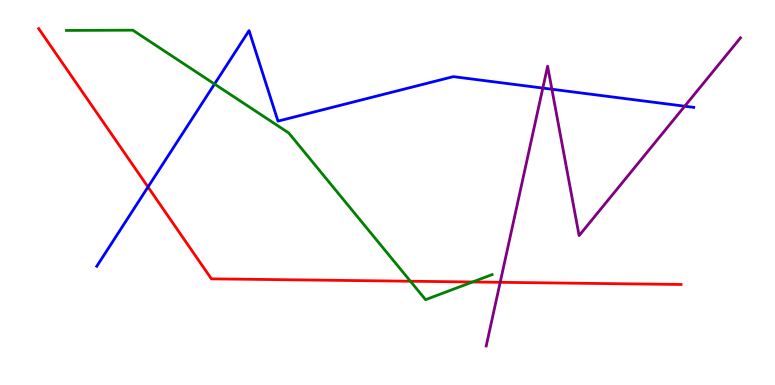[{'lines': ['blue', 'red'], 'intersections': [{'x': 1.91, 'y': 5.14}]}, {'lines': ['green', 'red'], 'intersections': [{'x': 5.3, 'y': 2.7}, {'x': 6.1, 'y': 2.68}]}, {'lines': ['purple', 'red'], 'intersections': [{'x': 6.45, 'y': 2.67}]}, {'lines': ['blue', 'green'], 'intersections': [{'x': 2.77, 'y': 7.82}]}, {'lines': ['blue', 'purple'], 'intersections': [{'x': 7.0, 'y': 7.71}, {'x': 7.12, 'y': 7.68}, {'x': 8.83, 'y': 7.24}]}, {'lines': ['green', 'purple'], 'intersections': []}]